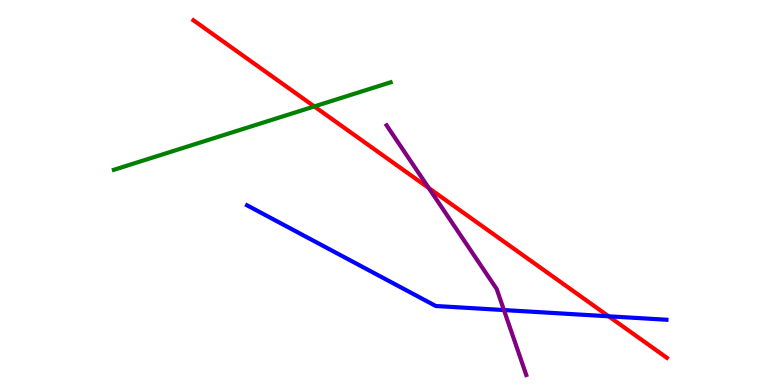[{'lines': ['blue', 'red'], 'intersections': [{'x': 7.85, 'y': 1.78}]}, {'lines': ['green', 'red'], 'intersections': [{'x': 4.06, 'y': 7.24}]}, {'lines': ['purple', 'red'], 'intersections': [{'x': 5.53, 'y': 5.12}]}, {'lines': ['blue', 'green'], 'intersections': []}, {'lines': ['blue', 'purple'], 'intersections': [{'x': 6.5, 'y': 1.95}]}, {'lines': ['green', 'purple'], 'intersections': []}]